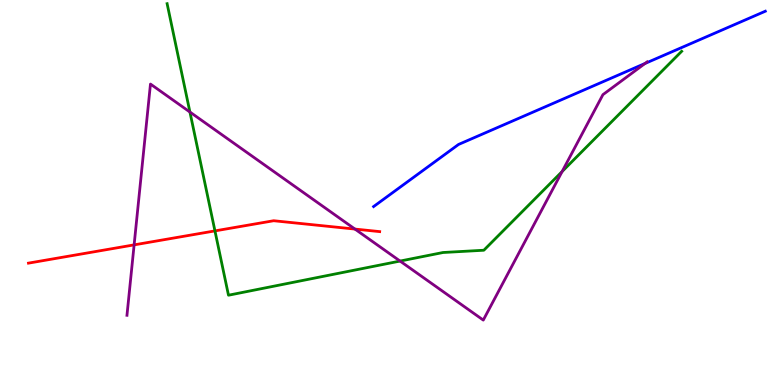[{'lines': ['blue', 'red'], 'intersections': []}, {'lines': ['green', 'red'], 'intersections': [{'x': 2.77, 'y': 4.0}]}, {'lines': ['purple', 'red'], 'intersections': [{'x': 1.73, 'y': 3.64}, {'x': 4.58, 'y': 4.05}]}, {'lines': ['blue', 'green'], 'intersections': []}, {'lines': ['blue', 'purple'], 'intersections': [{'x': 8.32, 'y': 8.35}]}, {'lines': ['green', 'purple'], 'intersections': [{'x': 2.45, 'y': 7.09}, {'x': 5.16, 'y': 3.22}, {'x': 7.25, 'y': 5.55}]}]